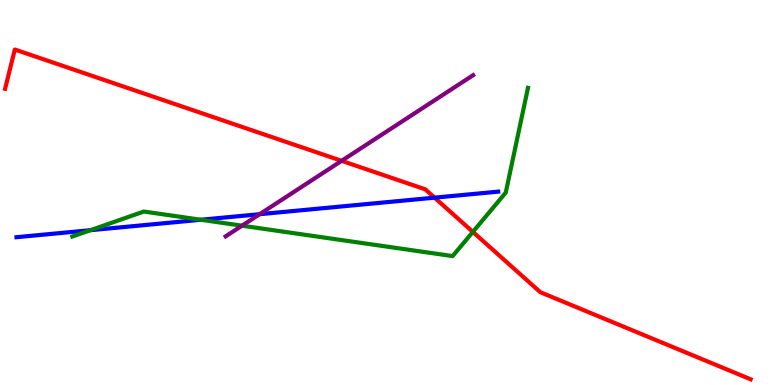[{'lines': ['blue', 'red'], 'intersections': [{'x': 5.61, 'y': 4.87}]}, {'lines': ['green', 'red'], 'intersections': [{'x': 6.1, 'y': 3.98}]}, {'lines': ['purple', 'red'], 'intersections': [{'x': 4.41, 'y': 5.82}]}, {'lines': ['blue', 'green'], 'intersections': [{'x': 1.17, 'y': 4.02}, {'x': 2.59, 'y': 4.29}]}, {'lines': ['blue', 'purple'], 'intersections': [{'x': 3.35, 'y': 4.44}]}, {'lines': ['green', 'purple'], 'intersections': [{'x': 3.12, 'y': 4.14}]}]